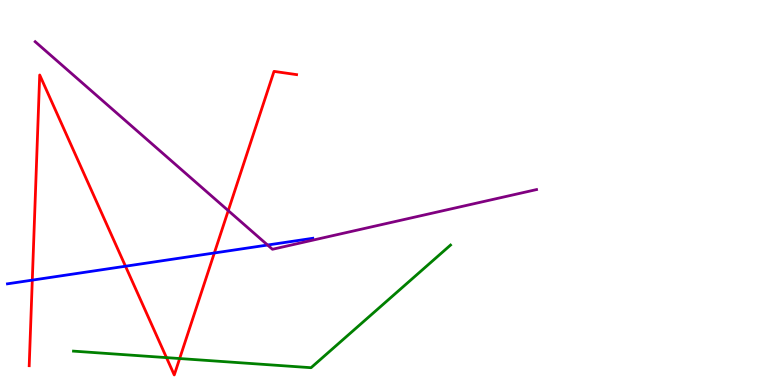[{'lines': ['blue', 'red'], 'intersections': [{'x': 0.417, 'y': 2.72}, {'x': 1.62, 'y': 3.09}, {'x': 2.77, 'y': 3.43}]}, {'lines': ['green', 'red'], 'intersections': [{'x': 2.15, 'y': 0.711}, {'x': 2.32, 'y': 0.687}]}, {'lines': ['purple', 'red'], 'intersections': [{'x': 2.95, 'y': 4.53}]}, {'lines': ['blue', 'green'], 'intersections': []}, {'lines': ['blue', 'purple'], 'intersections': [{'x': 3.45, 'y': 3.64}]}, {'lines': ['green', 'purple'], 'intersections': []}]